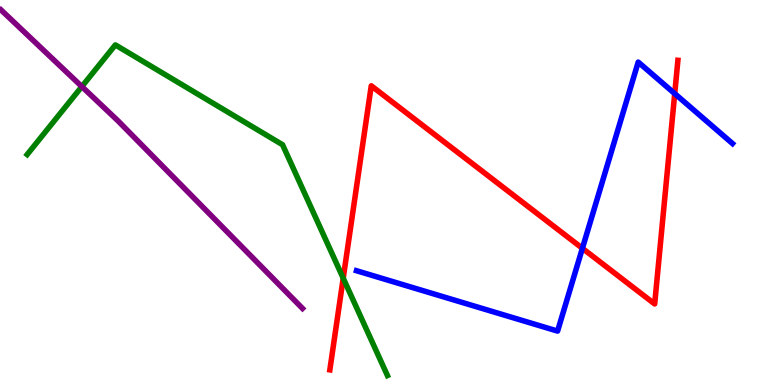[{'lines': ['blue', 'red'], 'intersections': [{'x': 7.51, 'y': 3.55}, {'x': 8.71, 'y': 7.57}]}, {'lines': ['green', 'red'], 'intersections': [{'x': 4.43, 'y': 2.77}]}, {'lines': ['purple', 'red'], 'intersections': []}, {'lines': ['blue', 'green'], 'intersections': []}, {'lines': ['blue', 'purple'], 'intersections': []}, {'lines': ['green', 'purple'], 'intersections': [{'x': 1.06, 'y': 7.75}]}]